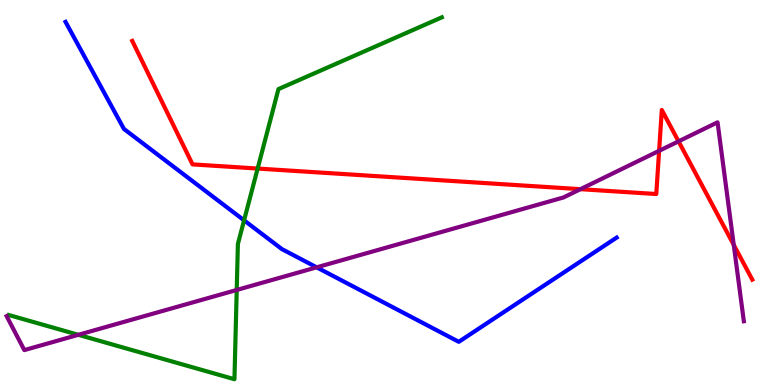[{'lines': ['blue', 'red'], 'intersections': []}, {'lines': ['green', 'red'], 'intersections': [{'x': 3.32, 'y': 5.62}]}, {'lines': ['purple', 'red'], 'intersections': [{'x': 7.49, 'y': 5.09}, {'x': 8.5, 'y': 6.08}, {'x': 8.76, 'y': 6.33}, {'x': 9.47, 'y': 3.64}]}, {'lines': ['blue', 'green'], 'intersections': [{'x': 3.15, 'y': 4.28}]}, {'lines': ['blue', 'purple'], 'intersections': [{'x': 4.09, 'y': 3.06}]}, {'lines': ['green', 'purple'], 'intersections': [{'x': 1.01, 'y': 1.3}, {'x': 3.05, 'y': 2.47}]}]